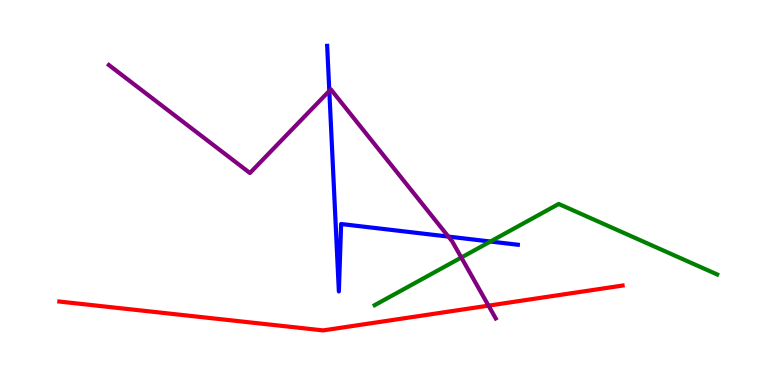[{'lines': ['blue', 'red'], 'intersections': []}, {'lines': ['green', 'red'], 'intersections': []}, {'lines': ['purple', 'red'], 'intersections': [{'x': 6.3, 'y': 2.06}]}, {'lines': ['blue', 'green'], 'intersections': [{'x': 6.33, 'y': 3.73}]}, {'lines': ['blue', 'purple'], 'intersections': [{'x': 4.25, 'y': 7.64}, {'x': 5.79, 'y': 3.85}]}, {'lines': ['green', 'purple'], 'intersections': [{'x': 5.95, 'y': 3.31}]}]